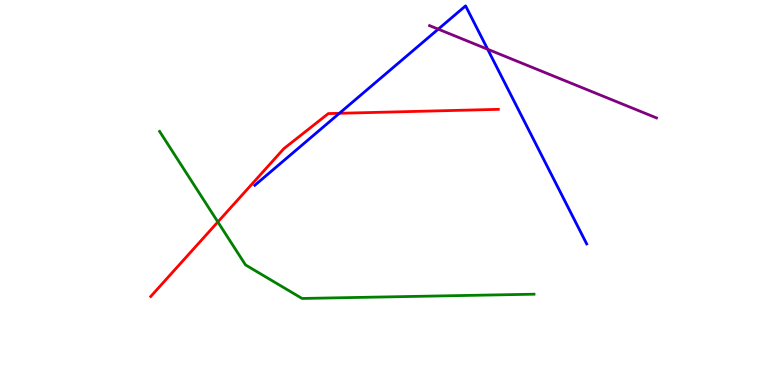[{'lines': ['blue', 'red'], 'intersections': [{'x': 4.38, 'y': 7.06}]}, {'lines': ['green', 'red'], 'intersections': [{'x': 2.81, 'y': 4.24}]}, {'lines': ['purple', 'red'], 'intersections': []}, {'lines': ['blue', 'green'], 'intersections': []}, {'lines': ['blue', 'purple'], 'intersections': [{'x': 5.65, 'y': 9.24}, {'x': 6.29, 'y': 8.72}]}, {'lines': ['green', 'purple'], 'intersections': []}]